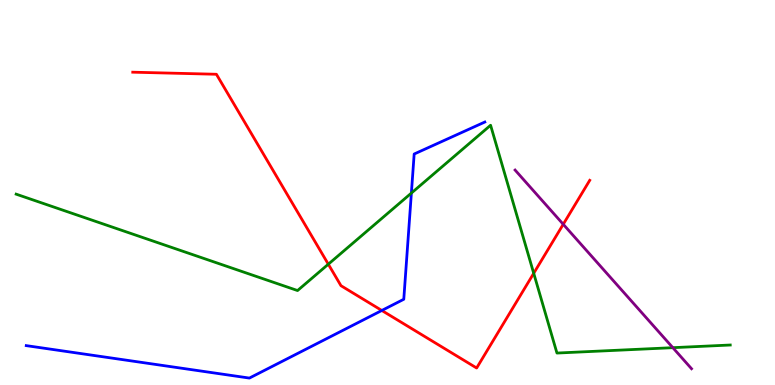[{'lines': ['blue', 'red'], 'intersections': [{'x': 4.93, 'y': 1.94}]}, {'lines': ['green', 'red'], 'intersections': [{'x': 4.24, 'y': 3.14}, {'x': 6.89, 'y': 2.9}]}, {'lines': ['purple', 'red'], 'intersections': [{'x': 7.27, 'y': 4.17}]}, {'lines': ['blue', 'green'], 'intersections': [{'x': 5.31, 'y': 4.99}]}, {'lines': ['blue', 'purple'], 'intersections': []}, {'lines': ['green', 'purple'], 'intersections': [{'x': 8.68, 'y': 0.969}]}]